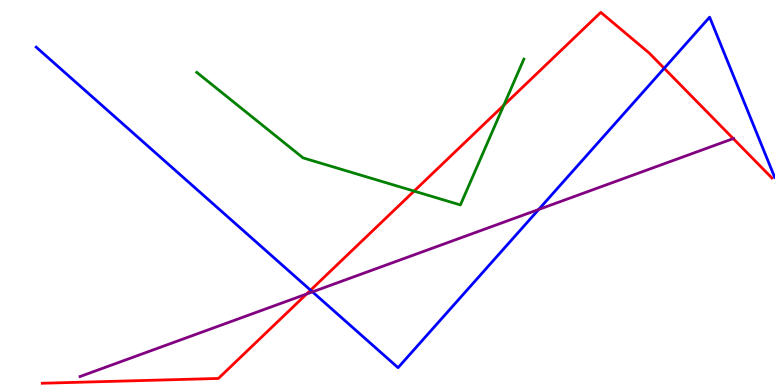[{'lines': ['blue', 'red'], 'intersections': [{'x': 4.01, 'y': 2.46}, {'x': 8.57, 'y': 8.23}]}, {'lines': ['green', 'red'], 'intersections': [{'x': 5.34, 'y': 5.04}, {'x': 6.5, 'y': 7.27}]}, {'lines': ['purple', 'red'], 'intersections': [{'x': 3.96, 'y': 2.36}, {'x': 9.46, 'y': 6.4}]}, {'lines': ['blue', 'green'], 'intersections': []}, {'lines': ['blue', 'purple'], 'intersections': [{'x': 4.03, 'y': 2.42}, {'x': 6.95, 'y': 4.56}]}, {'lines': ['green', 'purple'], 'intersections': []}]